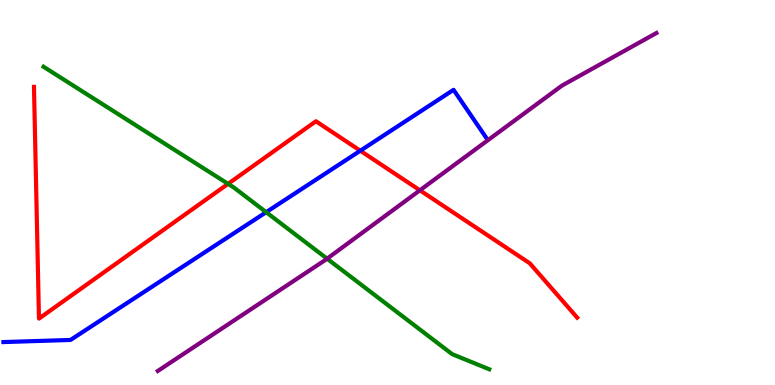[{'lines': ['blue', 'red'], 'intersections': [{'x': 4.65, 'y': 6.09}]}, {'lines': ['green', 'red'], 'intersections': [{'x': 2.94, 'y': 5.22}]}, {'lines': ['purple', 'red'], 'intersections': [{'x': 5.42, 'y': 5.06}]}, {'lines': ['blue', 'green'], 'intersections': [{'x': 3.43, 'y': 4.49}]}, {'lines': ['blue', 'purple'], 'intersections': []}, {'lines': ['green', 'purple'], 'intersections': [{'x': 4.22, 'y': 3.28}]}]